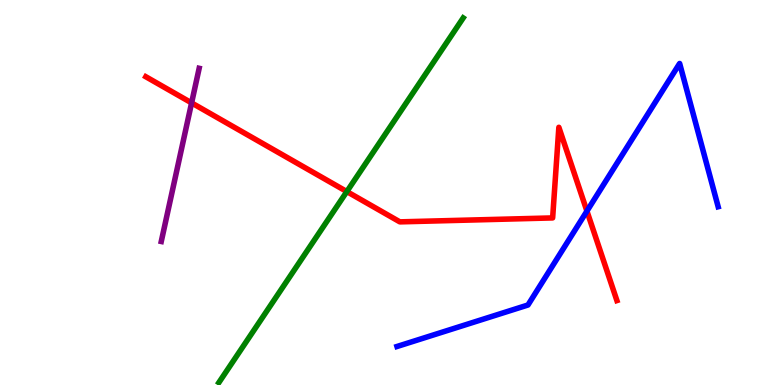[{'lines': ['blue', 'red'], 'intersections': [{'x': 7.57, 'y': 4.52}]}, {'lines': ['green', 'red'], 'intersections': [{'x': 4.48, 'y': 5.02}]}, {'lines': ['purple', 'red'], 'intersections': [{'x': 2.47, 'y': 7.33}]}, {'lines': ['blue', 'green'], 'intersections': []}, {'lines': ['blue', 'purple'], 'intersections': []}, {'lines': ['green', 'purple'], 'intersections': []}]